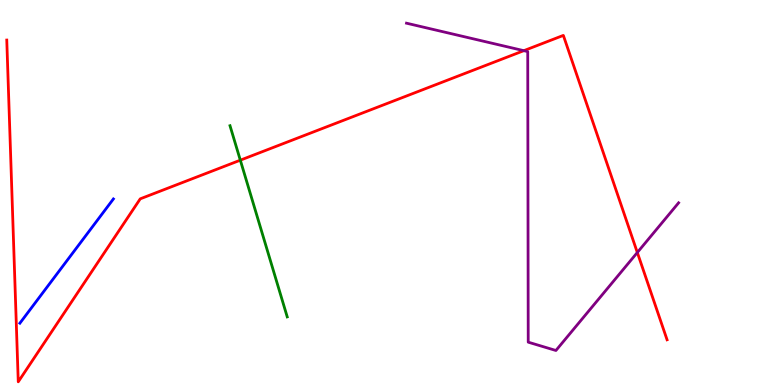[{'lines': ['blue', 'red'], 'intersections': []}, {'lines': ['green', 'red'], 'intersections': [{'x': 3.1, 'y': 5.84}]}, {'lines': ['purple', 'red'], 'intersections': [{'x': 6.76, 'y': 8.68}, {'x': 8.22, 'y': 3.44}]}, {'lines': ['blue', 'green'], 'intersections': []}, {'lines': ['blue', 'purple'], 'intersections': []}, {'lines': ['green', 'purple'], 'intersections': []}]